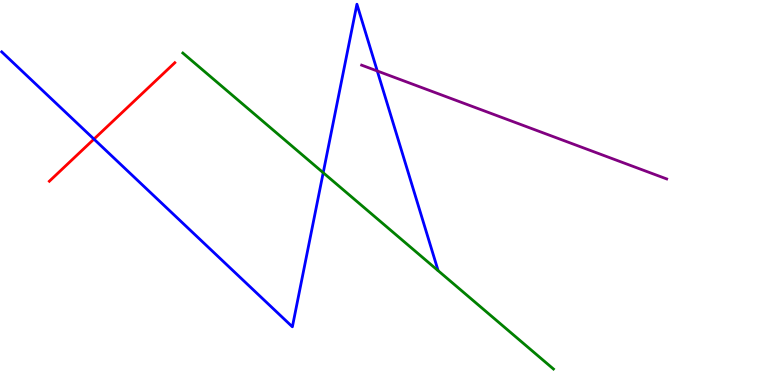[{'lines': ['blue', 'red'], 'intersections': [{'x': 1.21, 'y': 6.39}]}, {'lines': ['green', 'red'], 'intersections': []}, {'lines': ['purple', 'red'], 'intersections': []}, {'lines': ['blue', 'green'], 'intersections': [{'x': 4.17, 'y': 5.51}]}, {'lines': ['blue', 'purple'], 'intersections': [{'x': 4.87, 'y': 8.16}]}, {'lines': ['green', 'purple'], 'intersections': []}]